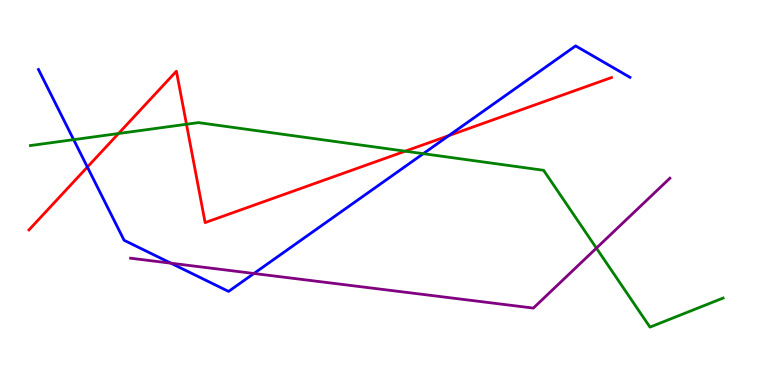[{'lines': ['blue', 'red'], 'intersections': [{'x': 1.13, 'y': 5.66}, {'x': 5.79, 'y': 6.48}]}, {'lines': ['green', 'red'], 'intersections': [{'x': 1.53, 'y': 6.53}, {'x': 2.41, 'y': 6.77}, {'x': 5.23, 'y': 6.07}]}, {'lines': ['purple', 'red'], 'intersections': []}, {'lines': ['blue', 'green'], 'intersections': [{'x': 0.95, 'y': 6.37}, {'x': 5.46, 'y': 6.01}]}, {'lines': ['blue', 'purple'], 'intersections': [{'x': 2.21, 'y': 3.16}, {'x': 3.28, 'y': 2.9}]}, {'lines': ['green', 'purple'], 'intersections': [{'x': 7.7, 'y': 3.56}]}]